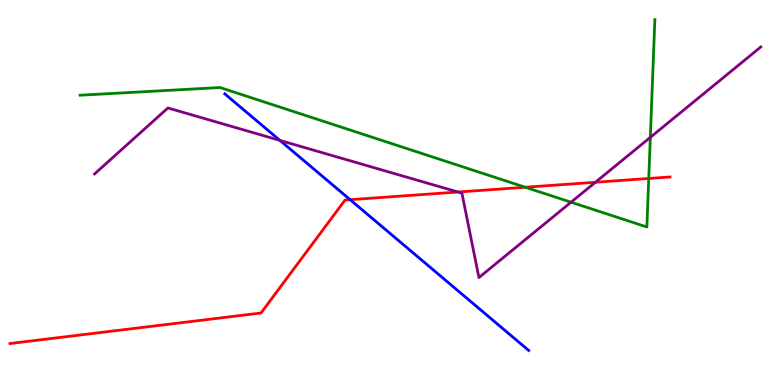[{'lines': ['blue', 'red'], 'intersections': [{'x': 4.52, 'y': 4.81}]}, {'lines': ['green', 'red'], 'intersections': [{'x': 6.78, 'y': 5.14}, {'x': 8.37, 'y': 5.36}]}, {'lines': ['purple', 'red'], 'intersections': [{'x': 5.91, 'y': 5.01}, {'x': 7.68, 'y': 5.27}]}, {'lines': ['blue', 'green'], 'intersections': []}, {'lines': ['blue', 'purple'], 'intersections': [{'x': 3.61, 'y': 6.35}]}, {'lines': ['green', 'purple'], 'intersections': [{'x': 7.37, 'y': 4.75}, {'x': 8.39, 'y': 6.43}]}]